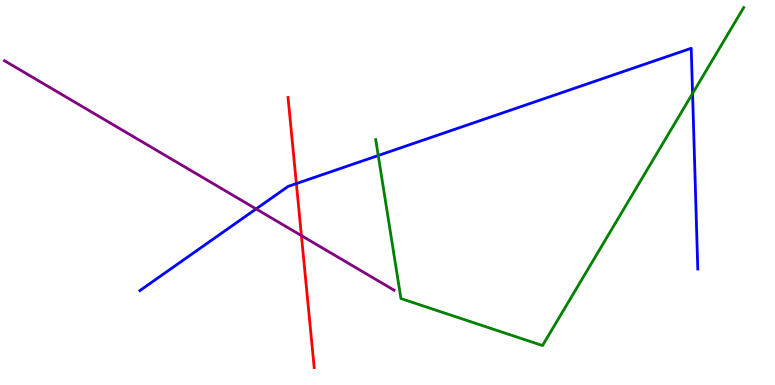[{'lines': ['blue', 'red'], 'intersections': [{'x': 3.82, 'y': 5.23}]}, {'lines': ['green', 'red'], 'intersections': []}, {'lines': ['purple', 'red'], 'intersections': [{'x': 3.89, 'y': 3.88}]}, {'lines': ['blue', 'green'], 'intersections': [{'x': 4.88, 'y': 5.96}, {'x': 8.94, 'y': 7.57}]}, {'lines': ['blue', 'purple'], 'intersections': [{'x': 3.3, 'y': 4.57}]}, {'lines': ['green', 'purple'], 'intersections': []}]